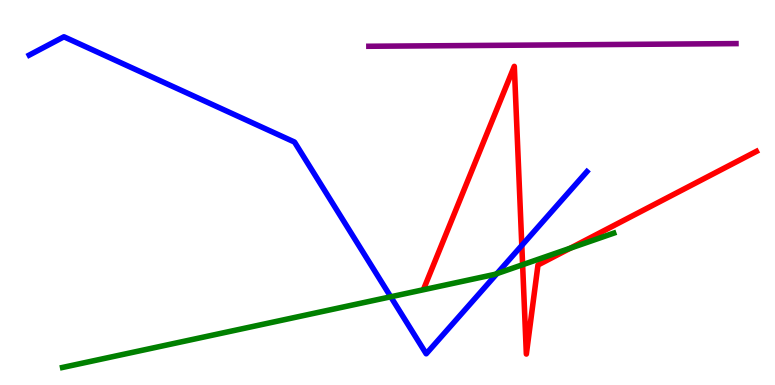[{'lines': ['blue', 'red'], 'intersections': [{'x': 6.73, 'y': 3.63}]}, {'lines': ['green', 'red'], 'intersections': [{'x': 6.74, 'y': 3.12}, {'x': 7.36, 'y': 3.55}]}, {'lines': ['purple', 'red'], 'intersections': []}, {'lines': ['blue', 'green'], 'intersections': [{'x': 5.04, 'y': 2.29}, {'x': 6.41, 'y': 2.89}]}, {'lines': ['blue', 'purple'], 'intersections': []}, {'lines': ['green', 'purple'], 'intersections': []}]